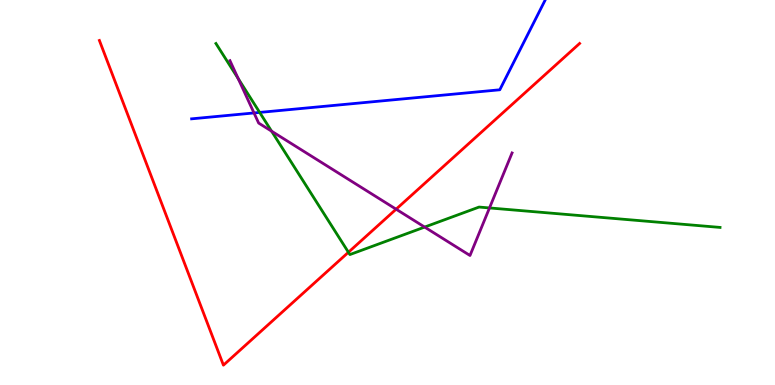[{'lines': ['blue', 'red'], 'intersections': []}, {'lines': ['green', 'red'], 'intersections': [{'x': 4.5, 'y': 3.45}]}, {'lines': ['purple', 'red'], 'intersections': [{'x': 5.11, 'y': 4.57}]}, {'lines': ['blue', 'green'], 'intersections': [{'x': 3.35, 'y': 7.08}]}, {'lines': ['blue', 'purple'], 'intersections': [{'x': 3.28, 'y': 7.07}]}, {'lines': ['green', 'purple'], 'intersections': [{'x': 3.07, 'y': 7.96}, {'x': 3.5, 'y': 6.59}, {'x': 5.48, 'y': 4.1}, {'x': 6.32, 'y': 4.6}]}]